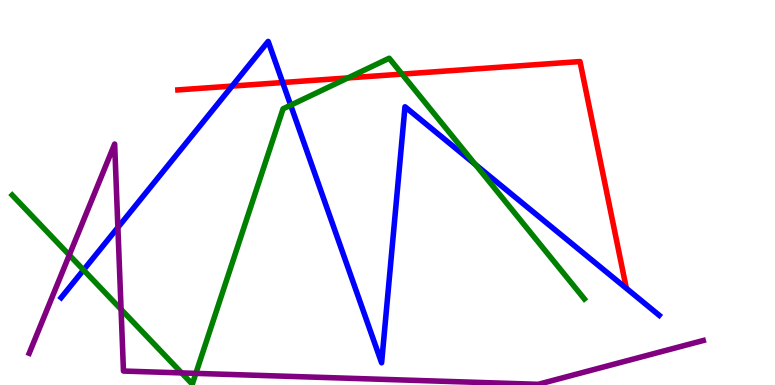[{'lines': ['blue', 'red'], 'intersections': [{'x': 2.99, 'y': 7.76}, {'x': 3.65, 'y': 7.86}]}, {'lines': ['green', 'red'], 'intersections': [{'x': 4.49, 'y': 7.98}, {'x': 5.19, 'y': 8.08}]}, {'lines': ['purple', 'red'], 'intersections': []}, {'lines': ['blue', 'green'], 'intersections': [{'x': 1.08, 'y': 2.99}, {'x': 3.75, 'y': 7.27}, {'x': 6.13, 'y': 5.73}]}, {'lines': ['blue', 'purple'], 'intersections': [{'x': 1.52, 'y': 4.09}]}, {'lines': ['green', 'purple'], 'intersections': [{'x': 0.894, 'y': 3.38}, {'x': 1.56, 'y': 1.96}, {'x': 2.34, 'y': 0.314}, {'x': 2.53, 'y': 0.302}]}]